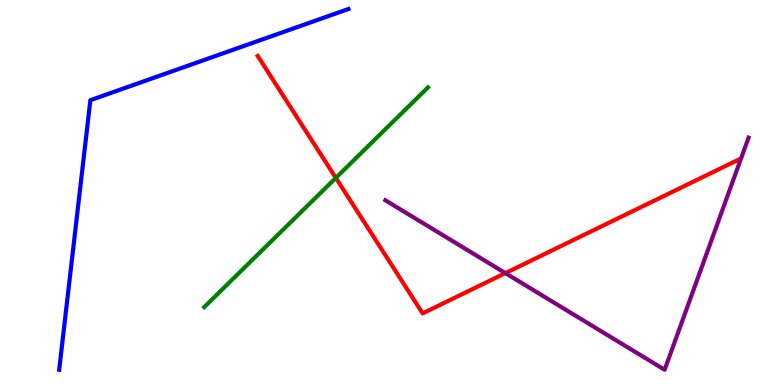[{'lines': ['blue', 'red'], 'intersections': []}, {'lines': ['green', 'red'], 'intersections': [{'x': 4.33, 'y': 5.38}]}, {'lines': ['purple', 'red'], 'intersections': [{'x': 6.52, 'y': 2.91}]}, {'lines': ['blue', 'green'], 'intersections': []}, {'lines': ['blue', 'purple'], 'intersections': []}, {'lines': ['green', 'purple'], 'intersections': []}]